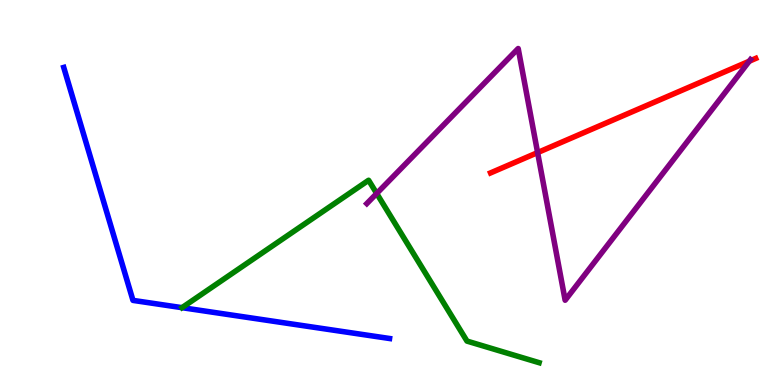[{'lines': ['blue', 'red'], 'intersections': []}, {'lines': ['green', 'red'], 'intersections': []}, {'lines': ['purple', 'red'], 'intersections': [{'x': 6.94, 'y': 6.04}, {'x': 9.67, 'y': 8.41}]}, {'lines': ['blue', 'green'], 'intersections': []}, {'lines': ['blue', 'purple'], 'intersections': []}, {'lines': ['green', 'purple'], 'intersections': [{'x': 4.86, 'y': 4.97}]}]